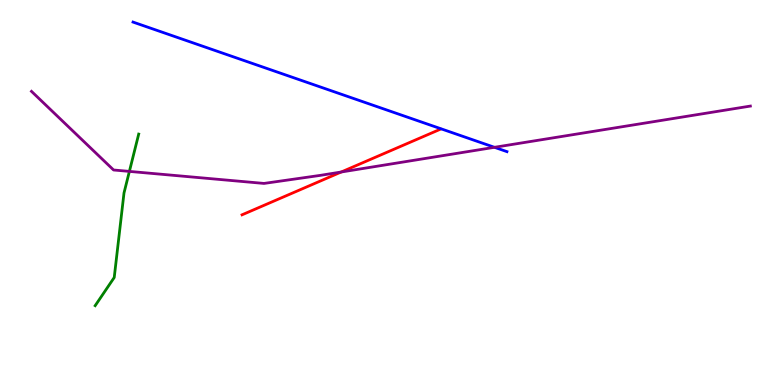[{'lines': ['blue', 'red'], 'intersections': []}, {'lines': ['green', 'red'], 'intersections': []}, {'lines': ['purple', 'red'], 'intersections': [{'x': 4.4, 'y': 5.53}]}, {'lines': ['blue', 'green'], 'intersections': []}, {'lines': ['blue', 'purple'], 'intersections': [{'x': 6.38, 'y': 6.17}]}, {'lines': ['green', 'purple'], 'intersections': [{'x': 1.67, 'y': 5.55}]}]